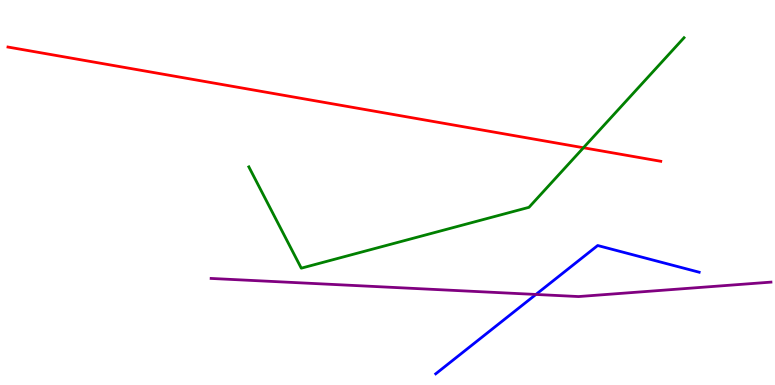[{'lines': ['blue', 'red'], 'intersections': []}, {'lines': ['green', 'red'], 'intersections': [{'x': 7.53, 'y': 6.16}]}, {'lines': ['purple', 'red'], 'intersections': []}, {'lines': ['blue', 'green'], 'intersections': []}, {'lines': ['blue', 'purple'], 'intersections': [{'x': 6.92, 'y': 2.35}]}, {'lines': ['green', 'purple'], 'intersections': []}]